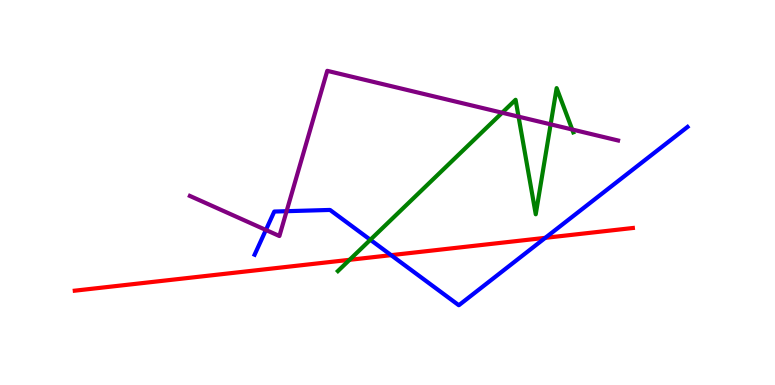[{'lines': ['blue', 'red'], 'intersections': [{'x': 5.05, 'y': 3.37}, {'x': 7.04, 'y': 3.82}]}, {'lines': ['green', 'red'], 'intersections': [{'x': 4.51, 'y': 3.25}]}, {'lines': ['purple', 'red'], 'intersections': []}, {'lines': ['blue', 'green'], 'intersections': [{'x': 4.78, 'y': 3.77}]}, {'lines': ['blue', 'purple'], 'intersections': [{'x': 3.43, 'y': 4.03}, {'x': 3.7, 'y': 4.51}]}, {'lines': ['green', 'purple'], 'intersections': [{'x': 6.48, 'y': 7.07}, {'x': 6.69, 'y': 6.97}, {'x': 7.11, 'y': 6.77}, {'x': 7.38, 'y': 6.64}]}]